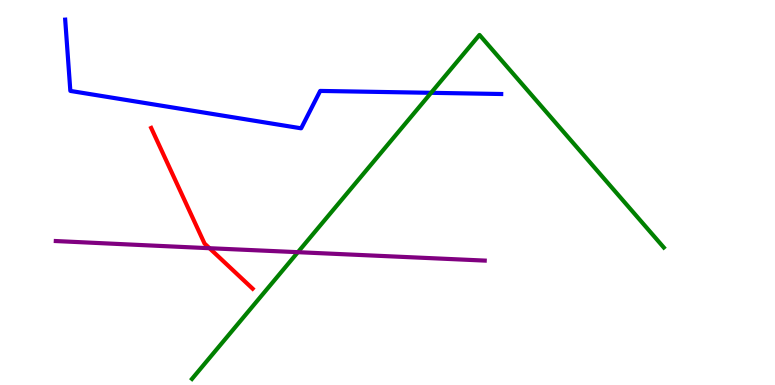[{'lines': ['blue', 'red'], 'intersections': []}, {'lines': ['green', 'red'], 'intersections': []}, {'lines': ['purple', 'red'], 'intersections': [{'x': 2.7, 'y': 3.55}]}, {'lines': ['blue', 'green'], 'intersections': [{'x': 5.56, 'y': 7.59}]}, {'lines': ['blue', 'purple'], 'intersections': []}, {'lines': ['green', 'purple'], 'intersections': [{'x': 3.84, 'y': 3.45}]}]